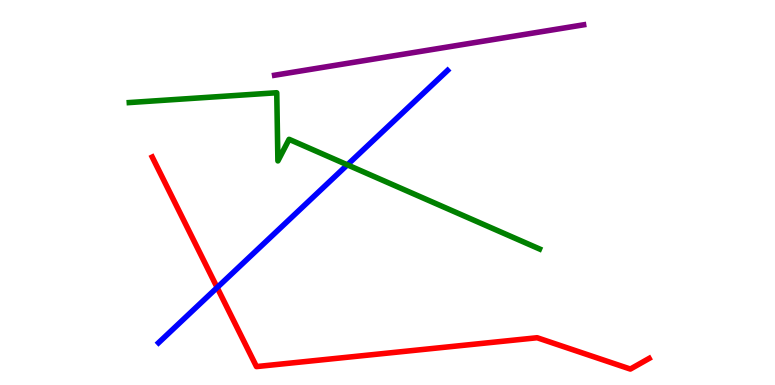[{'lines': ['blue', 'red'], 'intersections': [{'x': 2.8, 'y': 2.53}]}, {'lines': ['green', 'red'], 'intersections': []}, {'lines': ['purple', 'red'], 'intersections': []}, {'lines': ['blue', 'green'], 'intersections': [{'x': 4.48, 'y': 5.72}]}, {'lines': ['blue', 'purple'], 'intersections': []}, {'lines': ['green', 'purple'], 'intersections': []}]